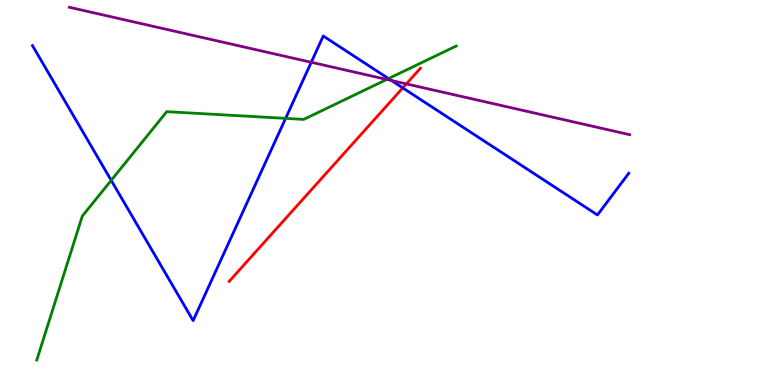[{'lines': ['blue', 'red'], 'intersections': [{'x': 5.2, 'y': 7.72}]}, {'lines': ['green', 'red'], 'intersections': []}, {'lines': ['purple', 'red'], 'intersections': [{'x': 5.24, 'y': 7.82}]}, {'lines': ['blue', 'green'], 'intersections': [{'x': 1.43, 'y': 5.32}, {'x': 3.69, 'y': 6.93}, {'x': 5.01, 'y': 7.96}]}, {'lines': ['blue', 'purple'], 'intersections': [{'x': 4.02, 'y': 8.38}, {'x': 5.05, 'y': 7.91}]}, {'lines': ['green', 'purple'], 'intersections': [{'x': 4.99, 'y': 7.94}]}]